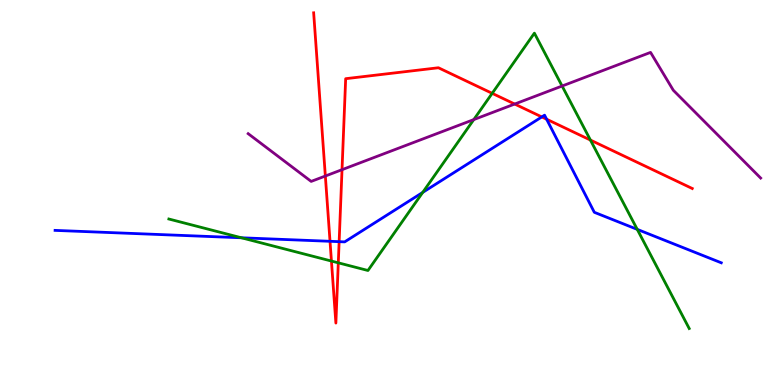[{'lines': ['blue', 'red'], 'intersections': [{'x': 4.26, 'y': 3.73}, {'x': 4.38, 'y': 3.72}, {'x': 6.99, 'y': 6.96}, {'x': 7.05, 'y': 6.9}]}, {'lines': ['green', 'red'], 'intersections': [{'x': 4.28, 'y': 3.22}, {'x': 4.37, 'y': 3.17}, {'x': 6.35, 'y': 7.58}, {'x': 7.62, 'y': 6.36}]}, {'lines': ['purple', 'red'], 'intersections': [{'x': 4.2, 'y': 5.43}, {'x': 4.41, 'y': 5.59}, {'x': 6.64, 'y': 7.3}]}, {'lines': ['blue', 'green'], 'intersections': [{'x': 3.12, 'y': 3.82}, {'x': 5.45, 'y': 5.0}, {'x': 8.22, 'y': 4.04}]}, {'lines': ['blue', 'purple'], 'intersections': []}, {'lines': ['green', 'purple'], 'intersections': [{'x': 6.11, 'y': 6.89}, {'x': 7.25, 'y': 7.77}]}]